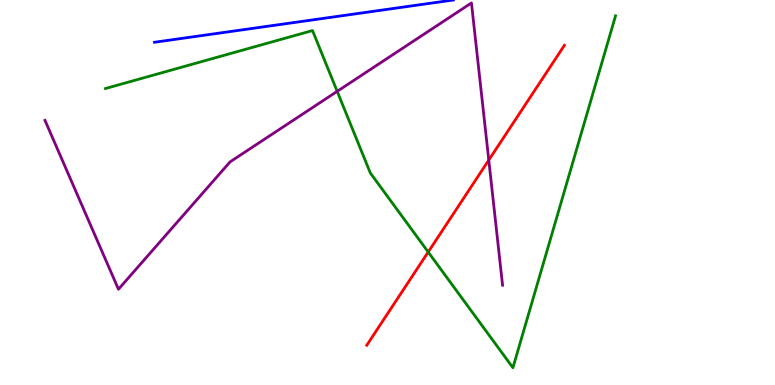[{'lines': ['blue', 'red'], 'intersections': []}, {'lines': ['green', 'red'], 'intersections': [{'x': 5.53, 'y': 3.45}]}, {'lines': ['purple', 'red'], 'intersections': [{'x': 6.31, 'y': 5.84}]}, {'lines': ['blue', 'green'], 'intersections': []}, {'lines': ['blue', 'purple'], 'intersections': []}, {'lines': ['green', 'purple'], 'intersections': [{'x': 4.35, 'y': 7.63}]}]